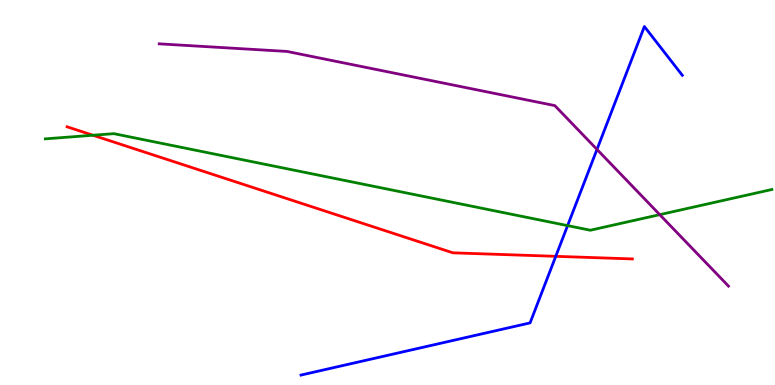[{'lines': ['blue', 'red'], 'intersections': [{'x': 7.17, 'y': 3.34}]}, {'lines': ['green', 'red'], 'intersections': [{'x': 1.2, 'y': 6.49}]}, {'lines': ['purple', 'red'], 'intersections': []}, {'lines': ['blue', 'green'], 'intersections': [{'x': 7.32, 'y': 4.14}]}, {'lines': ['blue', 'purple'], 'intersections': [{'x': 7.7, 'y': 6.12}]}, {'lines': ['green', 'purple'], 'intersections': [{'x': 8.51, 'y': 4.42}]}]